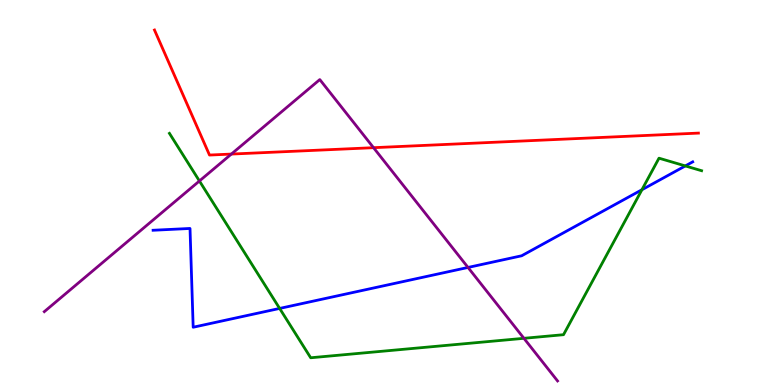[{'lines': ['blue', 'red'], 'intersections': []}, {'lines': ['green', 'red'], 'intersections': []}, {'lines': ['purple', 'red'], 'intersections': [{'x': 2.99, 'y': 6.0}, {'x': 4.82, 'y': 6.16}]}, {'lines': ['blue', 'green'], 'intersections': [{'x': 3.61, 'y': 1.99}, {'x': 8.28, 'y': 5.07}, {'x': 8.84, 'y': 5.69}]}, {'lines': ['blue', 'purple'], 'intersections': [{'x': 6.04, 'y': 3.05}]}, {'lines': ['green', 'purple'], 'intersections': [{'x': 2.57, 'y': 5.3}, {'x': 6.76, 'y': 1.21}]}]